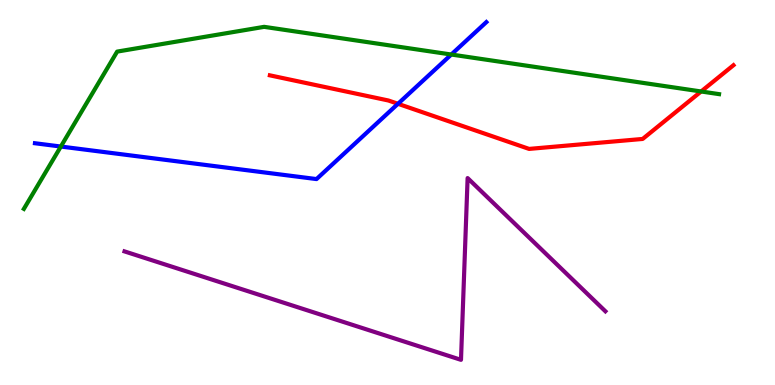[{'lines': ['blue', 'red'], 'intersections': [{'x': 5.14, 'y': 7.3}]}, {'lines': ['green', 'red'], 'intersections': [{'x': 9.05, 'y': 7.62}]}, {'lines': ['purple', 'red'], 'intersections': []}, {'lines': ['blue', 'green'], 'intersections': [{'x': 0.785, 'y': 6.19}, {'x': 5.82, 'y': 8.58}]}, {'lines': ['blue', 'purple'], 'intersections': []}, {'lines': ['green', 'purple'], 'intersections': []}]